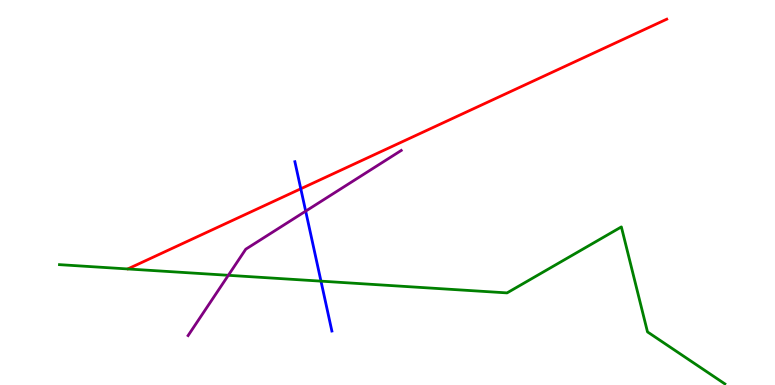[{'lines': ['blue', 'red'], 'intersections': [{'x': 3.88, 'y': 5.1}]}, {'lines': ['green', 'red'], 'intersections': []}, {'lines': ['purple', 'red'], 'intersections': []}, {'lines': ['blue', 'green'], 'intersections': [{'x': 4.14, 'y': 2.7}]}, {'lines': ['blue', 'purple'], 'intersections': [{'x': 3.94, 'y': 4.52}]}, {'lines': ['green', 'purple'], 'intersections': [{'x': 2.95, 'y': 2.85}]}]